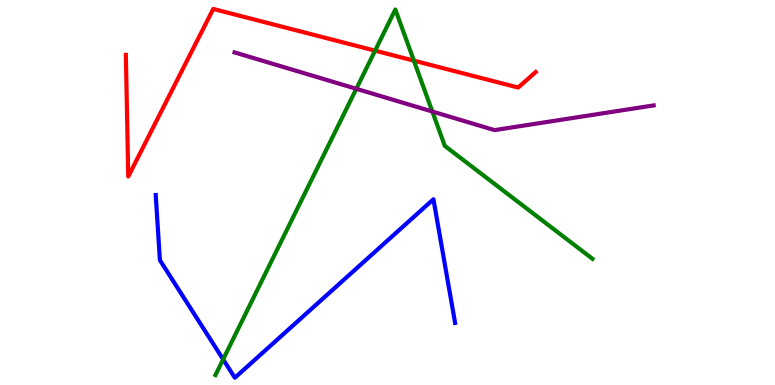[{'lines': ['blue', 'red'], 'intersections': []}, {'lines': ['green', 'red'], 'intersections': [{'x': 4.84, 'y': 8.68}, {'x': 5.34, 'y': 8.42}]}, {'lines': ['purple', 'red'], 'intersections': []}, {'lines': ['blue', 'green'], 'intersections': [{'x': 2.88, 'y': 0.666}]}, {'lines': ['blue', 'purple'], 'intersections': []}, {'lines': ['green', 'purple'], 'intersections': [{'x': 4.6, 'y': 7.69}, {'x': 5.58, 'y': 7.1}]}]